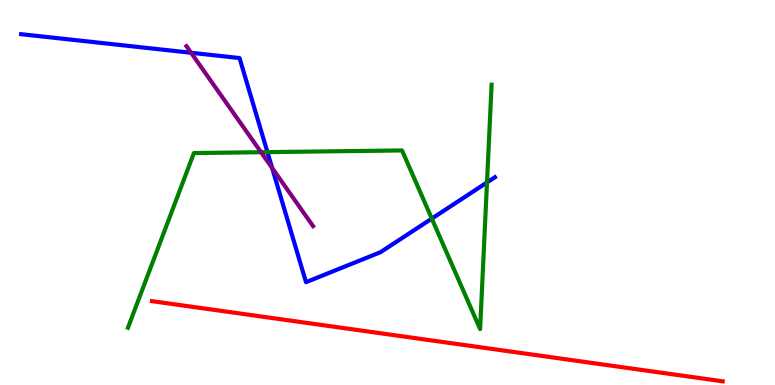[{'lines': ['blue', 'red'], 'intersections': []}, {'lines': ['green', 'red'], 'intersections': []}, {'lines': ['purple', 'red'], 'intersections': []}, {'lines': ['blue', 'green'], 'intersections': [{'x': 3.45, 'y': 6.05}, {'x': 5.57, 'y': 4.32}, {'x': 6.28, 'y': 5.26}]}, {'lines': ['blue', 'purple'], 'intersections': [{'x': 2.47, 'y': 8.63}, {'x': 3.51, 'y': 5.64}]}, {'lines': ['green', 'purple'], 'intersections': [{'x': 3.37, 'y': 6.05}]}]